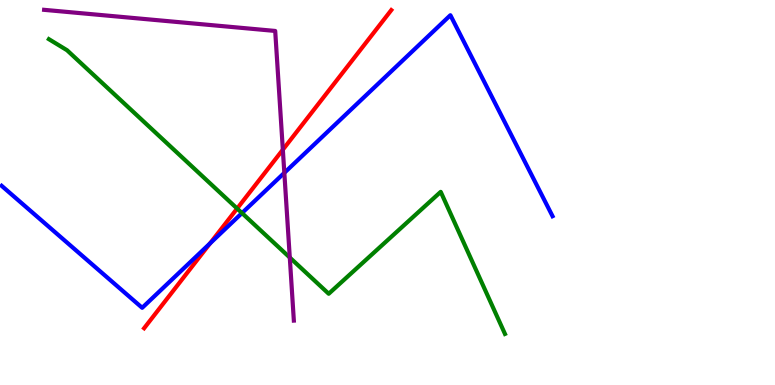[{'lines': ['blue', 'red'], 'intersections': [{'x': 2.71, 'y': 3.68}]}, {'lines': ['green', 'red'], 'intersections': [{'x': 3.06, 'y': 4.58}]}, {'lines': ['purple', 'red'], 'intersections': [{'x': 3.65, 'y': 6.11}]}, {'lines': ['blue', 'green'], 'intersections': [{'x': 3.12, 'y': 4.47}]}, {'lines': ['blue', 'purple'], 'intersections': [{'x': 3.67, 'y': 5.51}]}, {'lines': ['green', 'purple'], 'intersections': [{'x': 3.74, 'y': 3.31}]}]